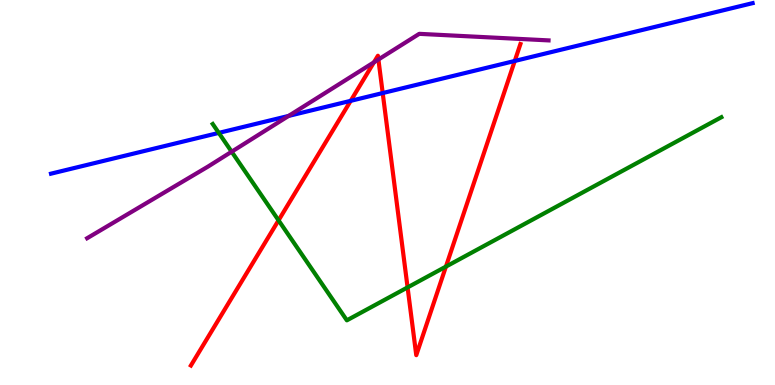[{'lines': ['blue', 'red'], 'intersections': [{'x': 4.53, 'y': 7.38}, {'x': 4.94, 'y': 7.58}, {'x': 6.64, 'y': 8.42}]}, {'lines': ['green', 'red'], 'intersections': [{'x': 3.59, 'y': 4.28}, {'x': 5.26, 'y': 2.54}, {'x': 5.75, 'y': 3.08}]}, {'lines': ['purple', 'red'], 'intersections': [{'x': 4.83, 'y': 8.38}, {'x': 4.88, 'y': 8.45}]}, {'lines': ['blue', 'green'], 'intersections': [{'x': 2.82, 'y': 6.55}]}, {'lines': ['blue', 'purple'], 'intersections': [{'x': 3.72, 'y': 6.99}]}, {'lines': ['green', 'purple'], 'intersections': [{'x': 2.99, 'y': 6.06}]}]